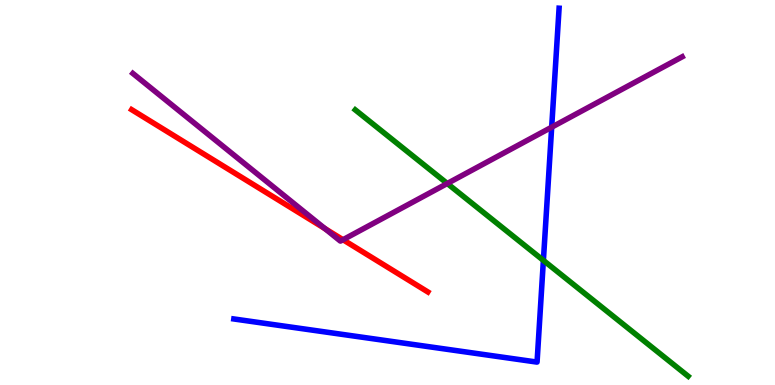[{'lines': ['blue', 'red'], 'intersections': []}, {'lines': ['green', 'red'], 'intersections': []}, {'lines': ['purple', 'red'], 'intersections': [{'x': 4.19, 'y': 4.06}, {'x': 4.43, 'y': 3.77}]}, {'lines': ['blue', 'green'], 'intersections': [{'x': 7.01, 'y': 3.24}]}, {'lines': ['blue', 'purple'], 'intersections': [{'x': 7.12, 'y': 6.7}]}, {'lines': ['green', 'purple'], 'intersections': [{'x': 5.77, 'y': 5.23}]}]